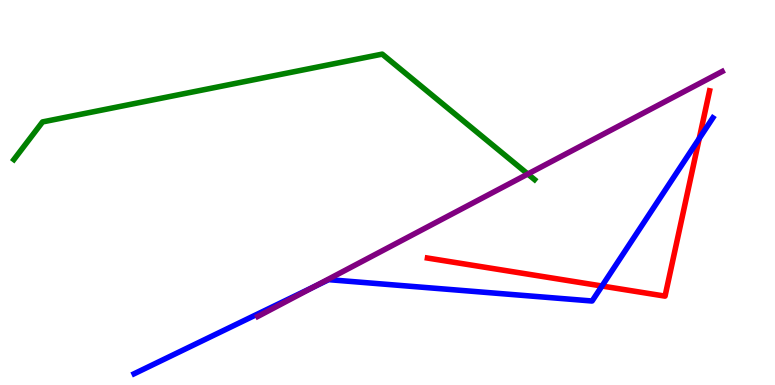[{'lines': ['blue', 'red'], 'intersections': [{'x': 7.77, 'y': 2.57}, {'x': 9.02, 'y': 6.4}]}, {'lines': ['green', 'red'], 'intersections': []}, {'lines': ['purple', 'red'], 'intersections': []}, {'lines': ['blue', 'green'], 'intersections': []}, {'lines': ['blue', 'purple'], 'intersections': [{'x': 4.06, 'y': 2.56}]}, {'lines': ['green', 'purple'], 'intersections': [{'x': 6.81, 'y': 5.48}]}]